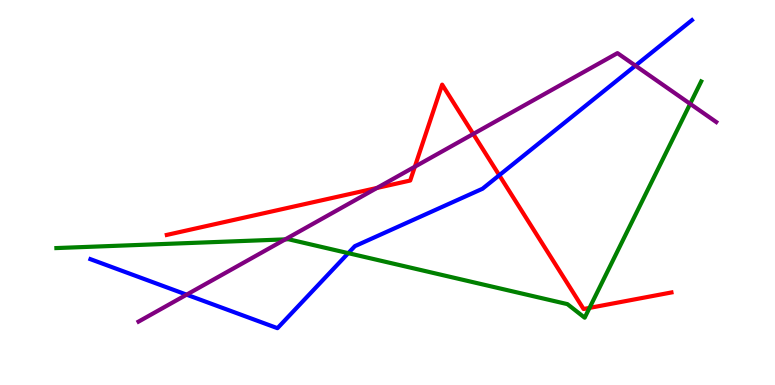[{'lines': ['blue', 'red'], 'intersections': [{'x': 6.44, 'y': 5.45}]}, {'lines': ['green', 'red'], 'intersections': [{'x': 7.61, 'y': 2.0}]}, {'lines': ['purple', 'red'], 'intersections': [{'x': 4.86, 'y': 5.12}, {'x': 5.35, 'y': 5.67}, {'x': 6.11, 'y': 6.52}]}, {'lines': ['blue', 'green'], 'intersections': [{'x': 4.49, 'y': 3.42}]}, {'lines': ['blue', 'purple'], 'intersections': [{'x': 2.41, 'y': 2.35}, {'x': 8.2, 'y': 8.29}]}, {'lines': ['green', 'purple'], 'intersections': [{'x': 3.68, 'y': 3.78}, {'x': 8.91, 'y': 7.3}]}]